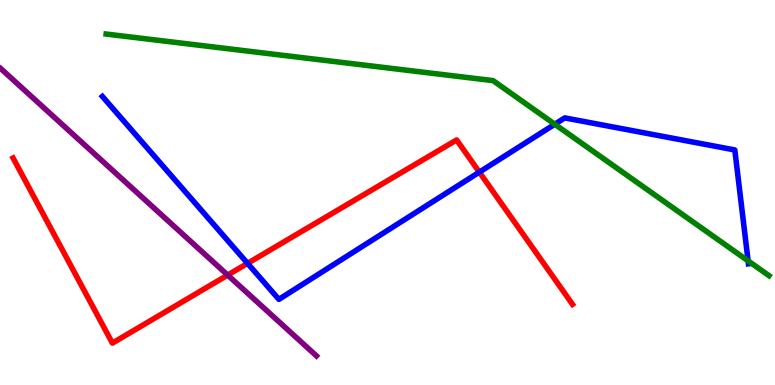[{'lines': ['blue', 'red'], 'intersections': [{'x': 3.19, 'y': 3.16}, {'x': 6.18, 'y': 5.53}]}, {'lines': ['green', 'red'], 'intersections': []}, {'lines': ['purple', 'red'], 'intersections': [{'x': 2.94, 'y': 2.86}]}, {'lines': ['blue', 'green'], 'intersections': [{'x': 7.16, 'y': 6.77}, {'x': 9.65, 'y': 3.22}]}, {'lines': ['blue', 'purple'], 'intersections': []}, {'lines': ['green', 'purple'], 'intersections': []}]